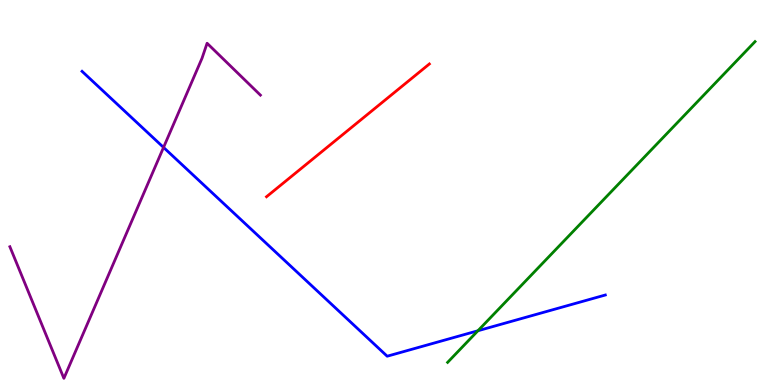[{'lines': ['blue', 'red'], 'intersections': []}, {'lines': ['green', 'red'], 'intersections': []}, {'lines': ['purple', 'red'], 'intersections': []}, {'lines': ['blue', 'green'], 'intersections': [{'x': 6.17, 'y': 1.41}]}, {'lines': ['blue', 'purple'], 'intersections': [{'x': 2.11, 'y': 6.17}]}, {'lines': ['green', 'purple'], 'intersections': []}]